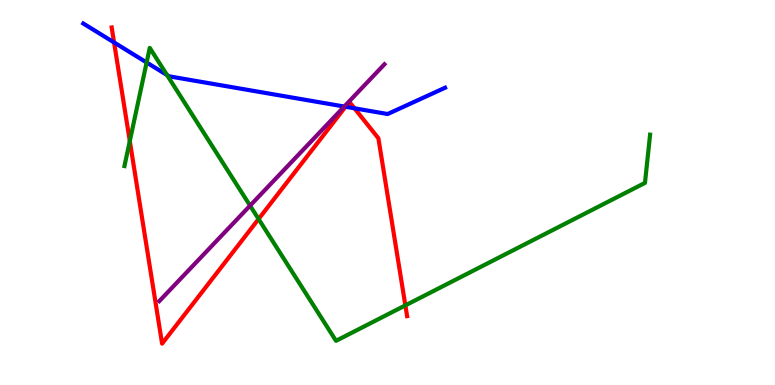[{'lines': ['blue', 'red'], 'intersections': [{'x': 1.47, 'y': 8.9}, {'x': 4.46, 'y': 7.23}, {'x': 4.57, 'y': 7.19}]}, {'lines': ['green', 'red'], 'intersections': [{'x': 1.67, 'y': 6.34}, {'x': 3.34, 'y': 4.31}, {'x': 5.23, 'y': 2.07}]}, {'lines': ['purple', 'red'], 'intersections': []}, {'lines': ['blue', 'green'], 'intersections': [{'x': 1.89, 'y': 8.38}, {'x': 2.16, 'y': 8.05}]}, {'lines': ['blue', 'purple'], 'intersections': [{'x': 4.44, 'y': 7.23}]}, {'lines': ['green', 'purple'], 'intersections': [{'x': 3.23, 'y': 4.66}]}]